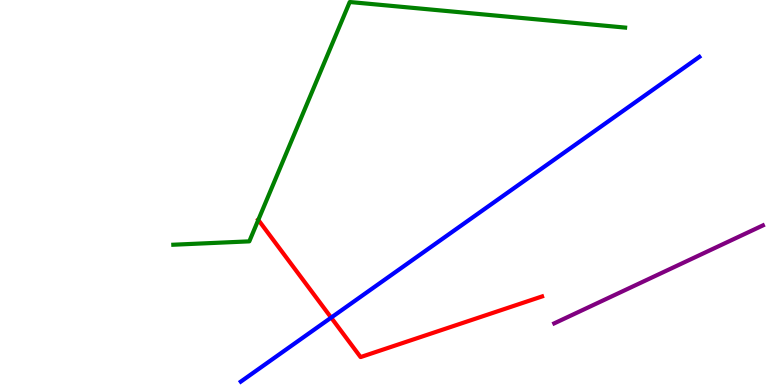[{'lines': ['blue', 'red'], 'intersections': [{'x': 4.27, 'y': 1.75}]}, {'lines': ['green', 'red'], 'intersections': [{'x': 3.33, 'y': 4.29}]}, {'lines': ['purple', 'red'], 'intersections': []}, {'lines': ['blue', 'green'], 'intersections': []}, {'lines': ['blue', 'purple'], 'intersections': []}, {'lines': ['green', 'purple'], 'intersections': []}]